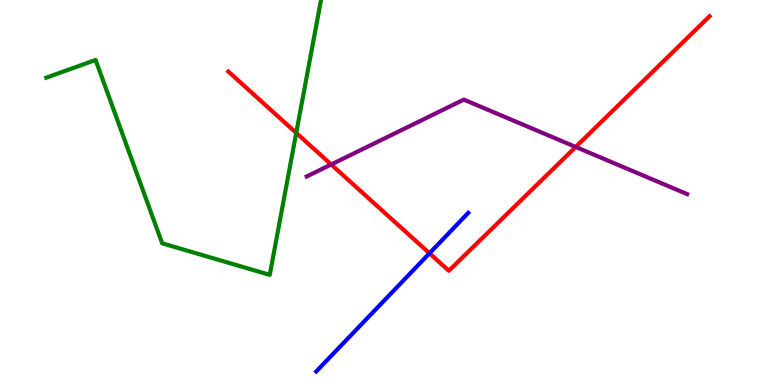[{'lines': ['blue', 'red'], 'intersections': [{'x': 5.54, 'y': 3.42}]}, {'lines': ['green', 'red'], 'intersections': [{'x': 3.82, 'y': 6.55}]}, {'lines': ['purple', 'red'], 'intersections': [{'x': 4.27, 'y': 5.73}, {'x': 7.43, 'y': 6.18}]}, {'lines': ['blue', 'green'], 'intersections': []}, {'lines': ['blue', 'purple'], 'intersections': []}, {'lines': ['green', 'purple'], 'intersections': []}]